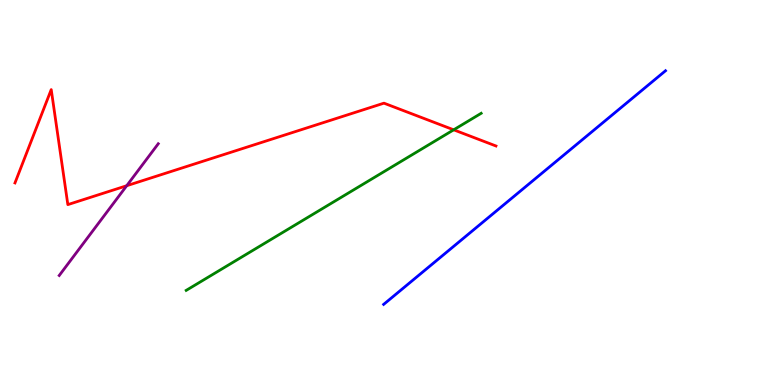[{'lines': ['blue', 'red'], 'intersections': []}, {'lines': ['green', 'red'], 'intersections': [{'x': 5.85, 'y': 6.63}]}, {'lines': ['purple', 'red'], 'intersections': [{'x': 1.63, 'y': 5.18}]}, {'lines': ['blue', 'green'], 'intersections': []}, {'lines': ['blue', 'purple'], 'intersections': []}, {'lines': ['green', 'purple'], 'intersections': []}]